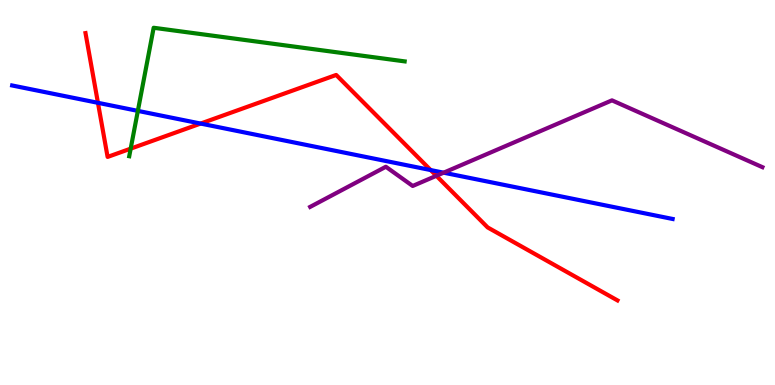[{'lines': ['blue', 'red'], 'intersections': [{'x': 1.26, 'y': 7.33}, {'x': 2.59, 'y': 6.79}, {'x': 5.56, 'y': 5.58}]}, {'lines': ['green', 'red'], 'intersections': [{'x': 1.69, 'y': 6.14}]}, {'lines': ['purple', 'red'], 'intersections': [{'x': 5.63, 'y': 5.43}]}, {'lines': ['blue', 'green'], 'intersections': [{'x': 1.78, 'y': 7.12}]}, {'lines': ['blue', 'purple'], 'intersections': [{'x': 5.72, 'y': 5.51}]}, {'lines': ['green', 'purple'], 'intersections': []}]